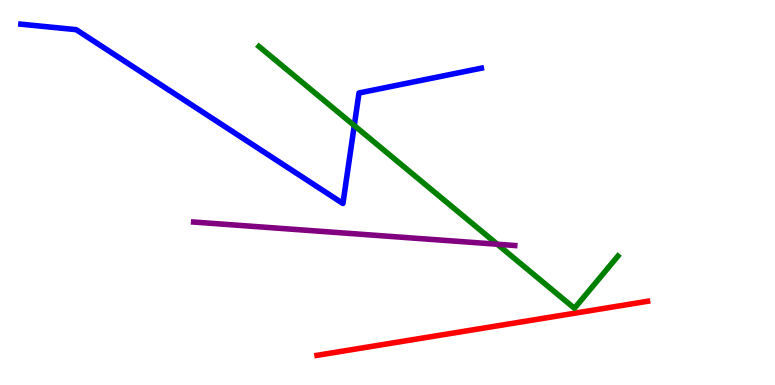[{'lines': ['blue', 'red'], 'intersections': []}, {'lines': ['green', 'red'], 'intersections': []}, {'lines': ['purple', 'red'], 'intersections': []}, {'lines': ['blue', 'green'], 'intersections': [{'x': 4.57, 'y': 6.74}]}, {'lines': ['blue', 'purple'], 'intersections': []}, {'lines': ['green', 'purple'], 'intersections': [{'x': 6.42, 'y': 3.66}]}]